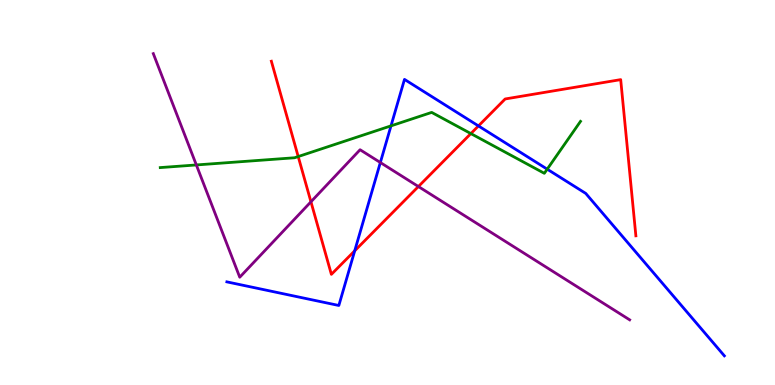[{'lines': ['blue', 'red'], 'intersections': [{'x': 4.58, 'y': 3.49}, {'x': 6.17, 'y': 6.73}]}, {'lines': ['green', 'red'], 'intersections': [{'x': 3.85, 'y': 5.93}, {'x': 6.08, 'y': 6.53}]}, {'lines': ['purple', 'red'], 'intersections': [{'x': 4.01, 'y': 4.76}, {'x': 5.4, 'y': 5.15}]}, {'lines': ['blue', 'green'], 'intersections': [{'x': 5.05, 'y': 6.73}, {'x': 7.06, 'y': 5.61}]}, {'lines': ['blue', 'purple'], 'intersections': [{'x': 4.91, 'y': 5.78}]}, {'lines': ['green', 'purple'], 'intersections': [{'x': 2.53, 'y': 5.72}]}]